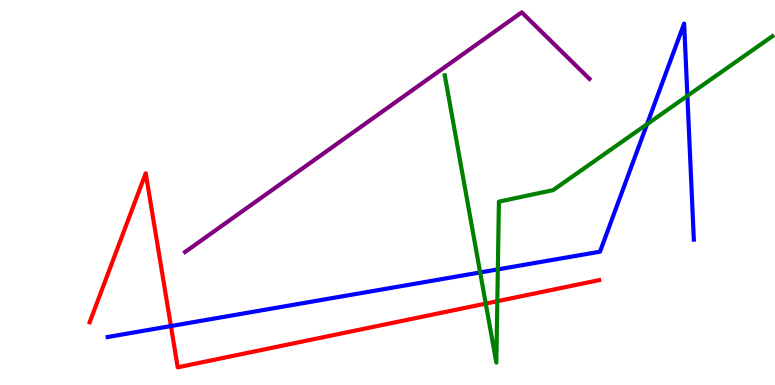[{'lines': ['blue', 'red'], 'intersections': [{'x': 2.21, 'y': 1.53}]}, {'lines': ['green', 'red'], 'intersections': [{'x': 6.27, 'y': 2.11}, {'x': 6.42, 'y': 2.18}]}, {'lines': ['purple', 'red'], 'intersections': []}, {'lines': ['blue', 'green'], 'intersections': [{'x': 6.2, 'y': 2.92}, {'x': 6.42, 'y': 3.0}, {'x': 8.35, 'y': 6.77}, {'x': 8.87, 'y': 7.51}]}, {'lines': ['blue', 'purple'], 'intersections': []}, {'lines': ['green', 'purple'], 'intersections': []}]